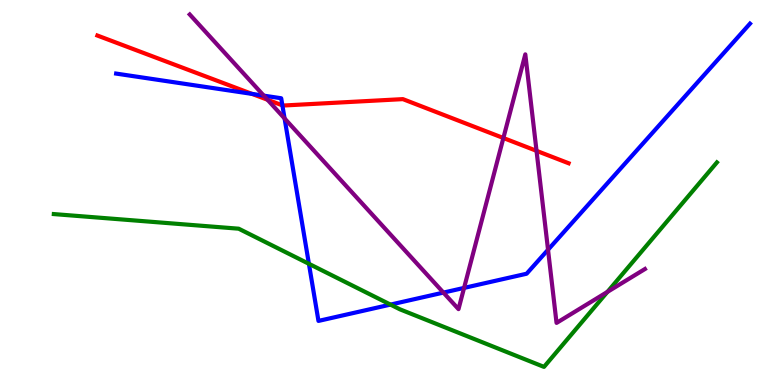[{'lines': ['blue', 'red'], 'intersections': [{'x': 3.25, 'y': 7.56}, {'x': 3.64, 'y': 7.26}]}, {'lines': ['green', 'red'], 'intersections': []}, {'lines': ['purple', 'red'], 'intersections': [{'x': 3.45, 'y': 7.41}, {'x': 6.5, 'y': 6.42}, {'x': 6.92, 'y': 6.08}]}, {'lines': ['blue', 'green'], 'intersections': [{'x': 3.99, 'y': 3.15}, {'x': 5.04, 'y': 2.09}]}, {'lines': ['blue', 'purple'], 'intersections': [{'x': 3.4, 'y': 7.52}, {'x': 3.67, 'y': 6.92}, {'x': 5.72, 'y': 2.4}, {'x': 5.99, 'y': 2.52}, {'x': 7.07, 'y': 3.51}]}, {'lines': ['green', 'purple'], 'intersections': [{'x': 7.84, 'y': 2.42}]}]